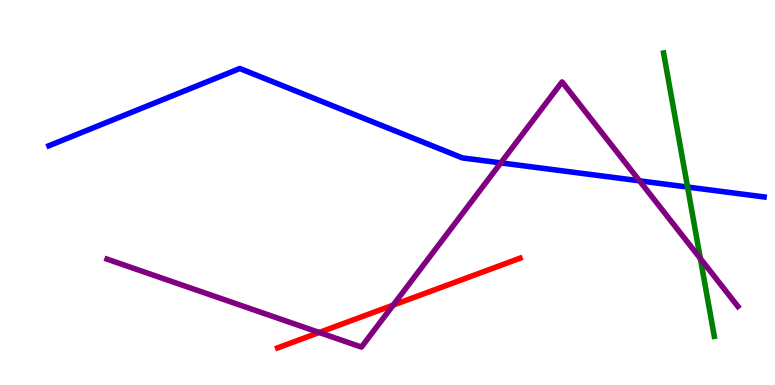[{'lines': ['blue', 'red'], 'intersections': []}, {'lines': ['green', 'red'], 'intersections': []}, {'lines': ['purple', 'red'], 'intersections': [{'x': 4.12, 'y': 1.36}, {'x': 5.07, 'y': 2.07}]}, {'lines': ['blue', 'green'], 'intersections': [{'x': 8.87, 'y': 5.14}]}, {'lines': ['blue', 'purple'], 'intersections': [{'x': 6.46, 'y': 5.77}, {'x': 8.25, 'y': 5.3}]}, {'lines': ['green', 'purple'], 'intersections': [{'x': 9.04, 'y': 3.29}]}]